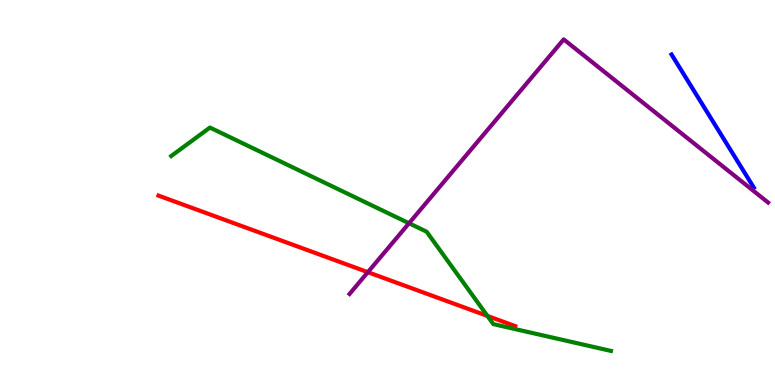[{'lines': ['blue', 'red'], 'intersections': []}, {'lines': ['green', 'red'], 'intersections': [{'x': 6.29, 'y': 1.79}]}, {'lines': ['purple', 'red'], 'intersections': [{'x': 4.75, 'y': 2.93}]}, {'lines': ['blue', 'green'], 'intersections': []}, {'lines': ['blue', 'purple'], 'intersections': []}, {'lines': ['green', 'purple'], 'intersections': [{'x': 5.28, 'y': 4.2}]}]